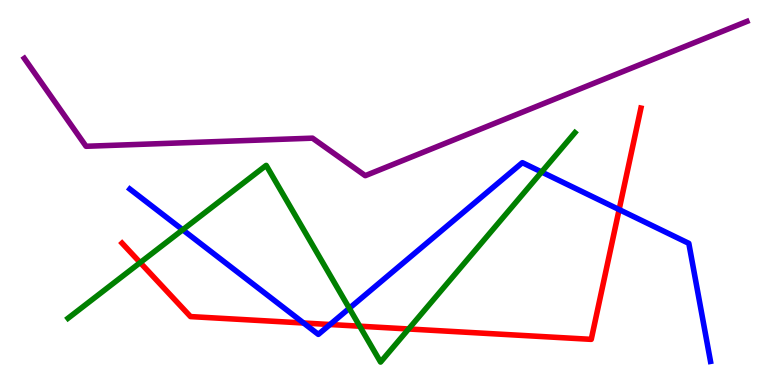[{'lines': ['blue', 'red'], 'intersections': [{'x': 3.92, 'y': 1.61}, {'x': 4.26, 'y': 1.57}, {'x': 7.99, 'y': 4.56}]}, {'lines': ['green', 'red'], 'intersections': [{'x': 1.81, 'y': 3.18}, {'x': 4.64, 'y': 1.53}, {'x': 5.27, 'y': 1.46}]}, {'lines': ['purple', 'red'], 'intersections': []}, {'lines': ['blue', 'green'], 'intersections': [{'x': 2.36, 'y': 4.03}, {'x': 4.51, 'y': 1.99}, {'x': 6.99, 'y': 5.53}]}, {'lines': ['blue', 'purple'], 'intersections': []}, {'lines': ['green', 'purple'], 'intersections': []}]